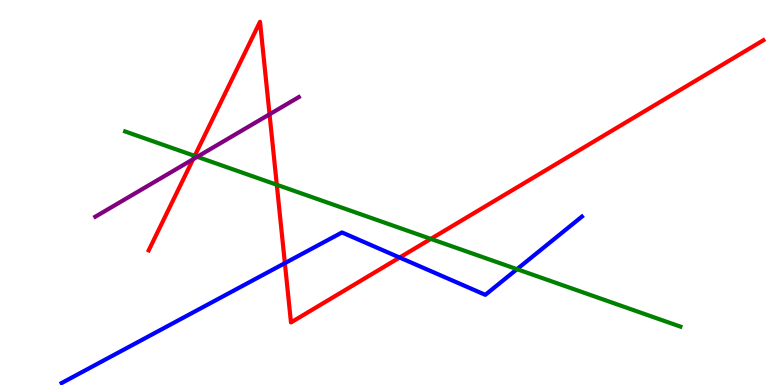[{'lines': ['blue', 'red'], 'intersections': [{'x': 3.68, 'y': 3.17}, {'x': 5.16, 'y': 3.31}]}, {'lines': ['green', 'red'], 'intersections': [{'x': 2.51, 'y': 5.95}, {'x': 3.57, 'y': 5.2}, {'x': 5.56, 'y': 3.79}]}, {'lines': ['purple', 'red'], 'intersections': [{'x': 2.49, 'y': 5.86}, {'x': 3.48, 'y': 7.03}]}, {'lines': ['blue', 'green'], 'intersections': [{'x': 6.67, 'y': 3.01}]}, {'lines': ['blue', 'purple'], 'intersections': []}, {'lines': ['green', 'purple'], 'intersections': [{'x': 2.54, 'y': 5.93}]}]